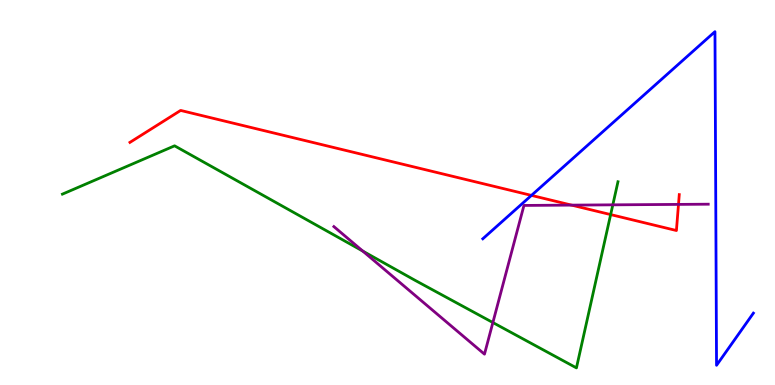[{'lines': ['blue', 'red'], 'intersections': [{'x': 6.86, 'y': 4.92}]}, {'lines': ['green', 'red'], 'intersections': [{'x': 7.88, 'y': 4.43}]}, {'lines': ['purple', 'red'], 'intersections': [{'x': 7.37, 'y': 4.67}, {'x': 8.75, 'y': 4.69}]}, {'lines': ['blue', 'green'], 'intersections': []}, {'lines': ['blue', 'purple'], 'intersections': []}, {'lines': ['green', 'purple'], 'intersections': [{'x': 4.68, 'y': 3.48}, {'x': 6.36, 'y': 1.62}, {'x': 7.91, 'y': 4.68}]}]